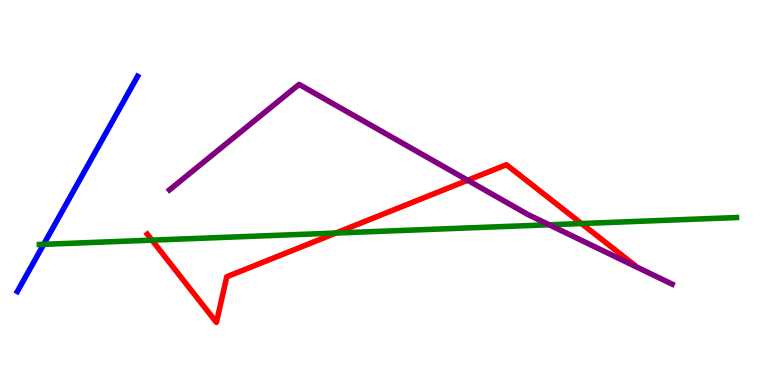[{'lines': ['blue', 'red'], 'intersections': []}, {'lines': ['green', 'red'], 'intersections': [{'x': 1.96, 'y': 3.76}, {'x': 4.33, 'y': 3.95}, {'x': 7.5, 'y': 4.19}]}, {'lines': ['purple', 'red'], 'intersections': [{'x': 6.03, 'y': 5.32}]}, {'lines': ['blue', 'green'], 'intersections': [{'x': 0.564, 'y': 3.65}]}, {'lines': ['blue', 'purple'], 'intersections': []}, {'lines': ['green', 'purple'], 'intersections': [{'x': 7.09, 'y': 4.16}]}]